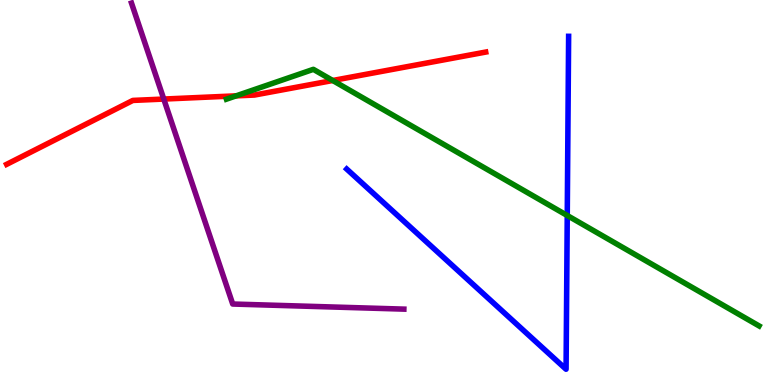[{'lines': ['blue', 'red'], 'intersections': []}, {'lines': ['green', 'red'], 'intersections': [{'x': 3.05, 'y': 7.51}, {'x': 4.29, 'y': 7.91}]}, {'lines': ['purple', 'red'], 'intersections': [{'x': 2.11, 'y': 7.43}]}, {'lines': ['blue', 'green'], 'intersections': [{'x': 7.32, 'y': 4.4}]}, {'lines': ['blue', 'purple'], 'intersections': []}, {'lines': ['green', 'purple'], 'intersections': []}]